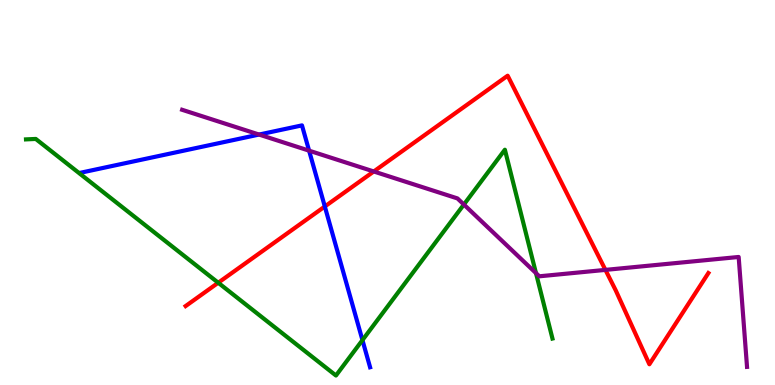[{'lines': ['blue', 'red'], 'intersections': [{'x': 4.19, 'y': 4.64}]}, {'lines': ['green', 'red'], 'intersections': [{'x': 2.82, 'y': 2.66}]}, {'lines': ['purple', 'red'], 'intersections': [{'x': 4.82, 'y': 5.55}, {'x': 7.81, 'y': 2.99}]}, {'lines': ['blue', 'green'], 'intersections': [{'x': 4.68, 'y': 1.17}]}, {'lines': ['blue', 'purple'], 'intersections': [{'x': 3.34, 'y': 6.5}, {'x': 3.99, 'y': 6.09}]}, {'lines': ['green', 'purple'], 'intersections': [{'x': 5.99, 'y': 4.69}, {'x': 6.92, 'y': 2.91}]}]